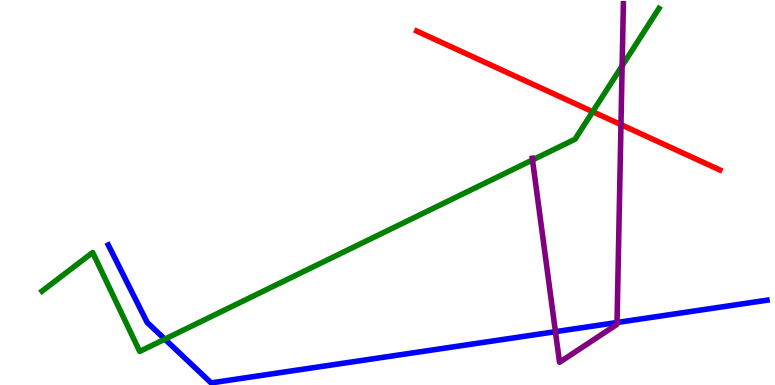[{'lines': ['blue', 'red'], 'intersections': []}, {'lines': ['green', 'red'], 'intersections': [{'x': 7.65, 'y': 7.1}]}, {'lines': ['purple', 'red'], 'intersections': [{'x': 8.01, 'y': 6.76}]}, {'lines': ['blue', 'green'], 'intersections': [{'x': 2.13, 'y': 1.19}]}, {'lines': ['blue', 'purple'], 'intersections': [{'x': 7.17, 'y': 1.39}, {'x': 7.96, 'y': 1.62}]}, {'lines': ['green', 'purple'], 'intersections': [{'x': 6.87, 'y': 5.85}, {'x': 8.03, 'y': 8.29}]}]